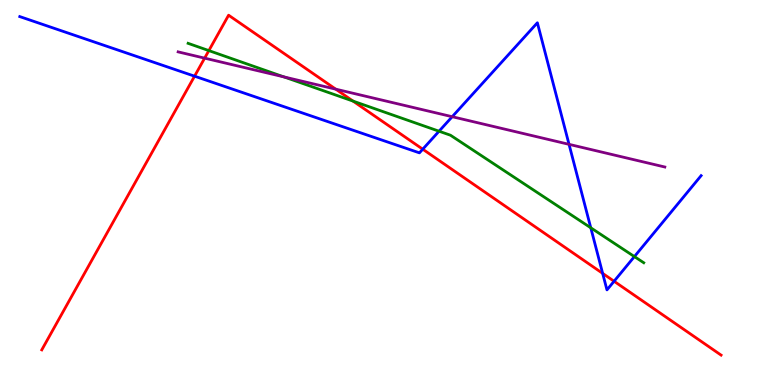[{'lines': ['blue', 'red'], 'intersections': [{'x': 2.51, 'y': 8.02}, {'x': 5.45, 'y': 6.12}, {'x': 7.78, 'y': 2.9}, {'x': 7.92, 'y': 2.69}]}, {'lines': ['green', 'red'], 'intersections': [{'x': 2.69, 'y': 8.69}, {'x': 4.56, 'y': 7.37}]}, {'lines': ['purple', 'red'], 'intersections': [{'x': 2.64, 'y': 8.49}, {'x': 4.33, 'y': 7.68}]}, {'lines': ['blue', 'green'], 'intersections': [{'x': 5.67, 'y': 6.59}, {'x': 7.62, 'y': 4.08}, {'x': 8.19, 'y': 3.34}]}, {'lines': ['blue', 'purple'], 'intersections': [{'x': 5.83, 'y': 6.97}, {'x': 7.34, 'y': 6.25}]}, {'lines': ['green', 'purple'], 'intersections': [{'x': 3.66, 'y': 8.0}]}]